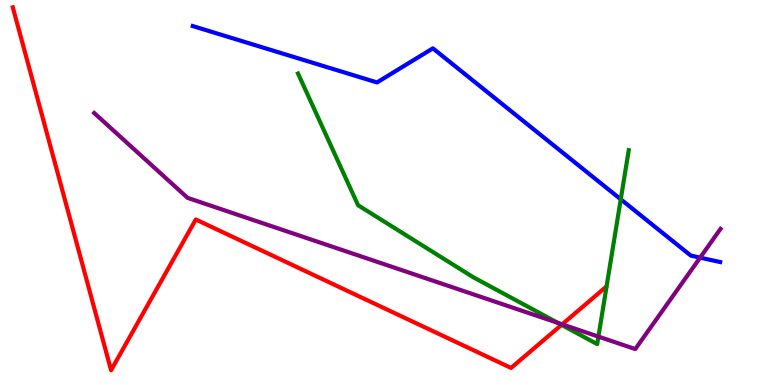[{'lines': ['blue', 'red'], 'intersections': []}, {'lines': ['green', 'red'], 'intersections': [{'x': 7.25, 'y': 1.56}]}, {'lines': ['purple', 'red'], 'intersections': [{'x': 7.25, 'y': 1.58}]}, {'lines': ['blue', 'green'], 'intersections': [{'x': 8.01, 'y': 4.82}]}, {'lines': ['blue', 'purple'], 'intersections': [{'x': 9.03, 'y': 3.31}]}, {'lines': ['green', 'purple'], 'intersections': [{'x': 7.2, 'y': 1.61}, {'x': 7.72, 'y': 1.26}]}]